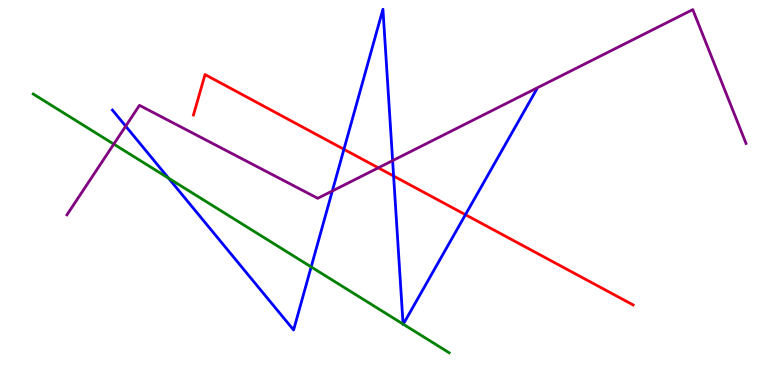[{'lines': ['blue', 'red'], 'intersections': [{'x': 4.44, 'y': 6.12}, {'x': 5.08, 'y': 5.43}, {'x': 6.01, 'y': 4.42}]}, {'lines': ['green', 'red'], 'intersections': []}, {'lines': ['purple', 'red'], 'intersections': [{'x': 4.88, 'y': 5.64}]}, {'lines': ['blue', 'green'], 'intersections': [{'x': 2.18, 'y': 5.37}, {'x': 4.02, 'y': 3.07}, {'x': 5.2, 'y': 1.58}, {'x': 5.2, 'y': 1.58}]}, {'lines': ['blue', 'purple'], 'intersections': [{'x': 1.62, 'y': 6.72}, {'x': 4.29, 'y': 5.04}, {'x': 5.07, 'y': 5.83}]}, {'lines': ['green', 'purple'], 'intersections': [{'x': 1.47, 'y': 6.26}]}]